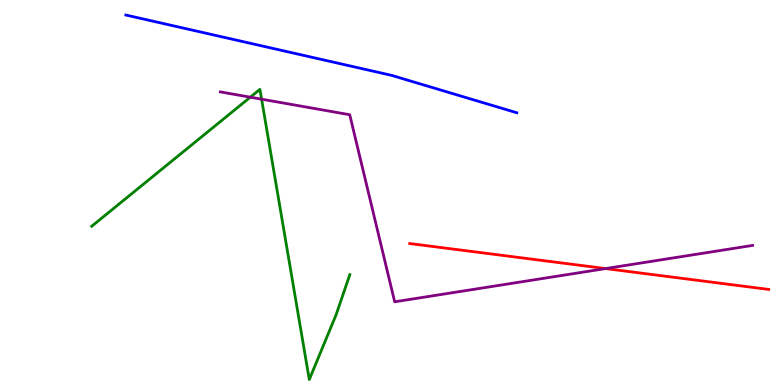[{'lines': ['blue', 'red'], 'intersections': []}, {'lines': ['green', 'red'], 'intersections': []}, {'lines': ['purple', 'red'], 'intersections': [{'x': 7.81, 'y': 3.02}]}, {'lines': ['blue', 'green'], 'intersections': []}, {'lines': ['blue', 'purple'], 'intersections': []}, {'lines': ['green', 'purple'], 'intersections': [{'x': 3.23, 'y': 7.48}, {'x': 3.38, 'y': 7.42}]}]